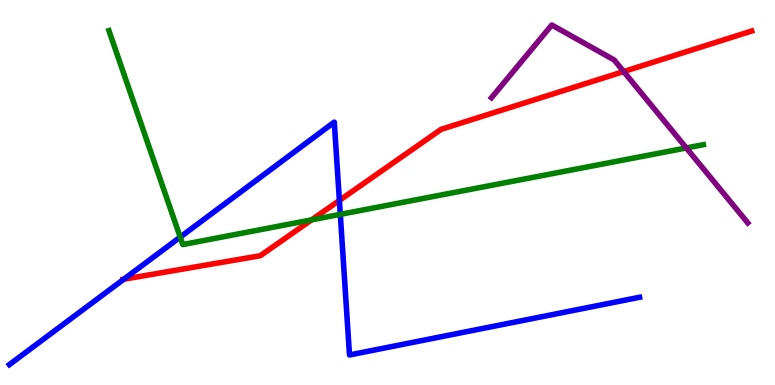[{'lines': ['blue', 'red'], 'intersections': [{'x': 1.6, 'y': 2.75}, {'x': 4.38, 'y': 4.79}]}, {'lines': ['green', 'red'], 'intersections': [{'x': 4.02, 'y': 4.29}]}, {'lines': ['purple', 'red'], 'intersections': [{'x': 8.05, 'y': 8.14}]}, {'lines': ['blue', 'green'], 'intersections': [{'x': 2.33, 'y': 3.84}, {'x': 4.39, 'y': 4.43}]}, {'lines': ['blue', 'purple'], 'intersections': []}, {'lines': ['green', 'purple'], 'intersections': [{'x': 8.86, 'y': 6.16}]}]